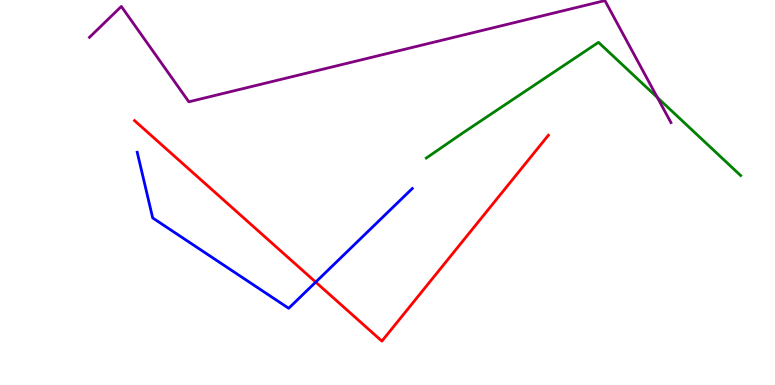[{'lines': ['blue', 'red'], 'intersections': [{'x': 4.07, 'y': 2.67}]}, {'lines': ['green', 'red'], 'intersections': []}, {'lines': ['purple', 'red'], 'intersections': []}, {'lines': ['blue', 'green'], 'intersections': []}, {'lines': ['blue', 'purple'], 'intersections': []}, {'lines': ['green', 'purple'], 'intersections': [{'x': 8.48, 'y': 7.47}]}]